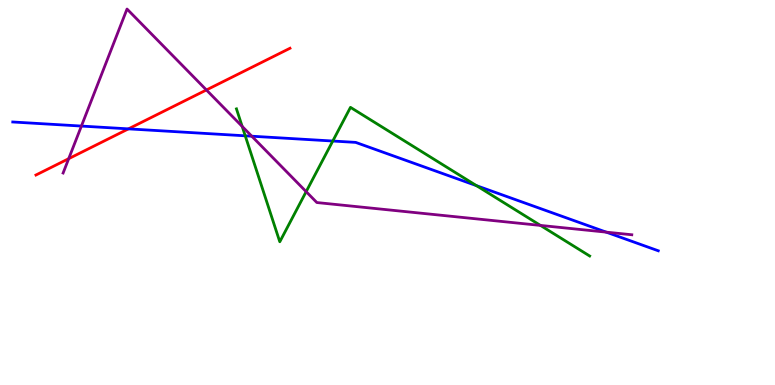[{'lines': ['blue', 'red'], 'intersections': [{'x': 1.66, 'y': 6.65}]}, {'lines': ['green', 'red'], 'intersections': []}, {'lines': ['purple', 'red'], 'intersections': [{'x': 0.887, 'y': 5.88}, {'x': 2.66, 'y': 7.66}]}, {'lines': ['blue', 'green'], 'intersections': [{'x': 3.16, 'y': 6.47}, {'x': 4.29, 'y': 6.34}, {'x': 6.15, 'y': 5.18}]}, {'lines': ['blue', 'purple'], 'intersections': [{'x': 1.05, 'y': 6.73}, {'x': 3.25, 'y': 6.46}, {'x': 7.82, 'y': 3.97}]}, {'lines': ['green', 'purple'], 'intersections': [{'x': 3.12, 'y': 6.72}, {'x': 3.95, 'y': 5.02}, {'x': 6.97, 'y': 4.15}]}]